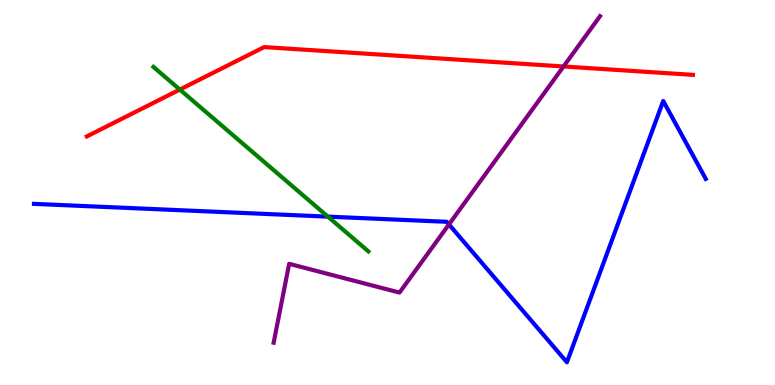[{'lines': ['blue', 'red'], 'intersections': []}, {'lines': ['green', 'red'], 'intersections': [{'x': 2.32, 'y': 7.67}]}, {'lines': ['purple', 'red'], 'intersections': [{'x': 7.27, 'y': 8.27}]}, {'lines': ['blue', 'green'], 'intersections': [{'x': 4.23, 'y': 4.37}]}, {'lines': ['blue', 'purple'], 'intersections': [{'x': 5.79, 'y': 4.17}]}, {'lines': ['green', 'purple'], 'intersections': []}]